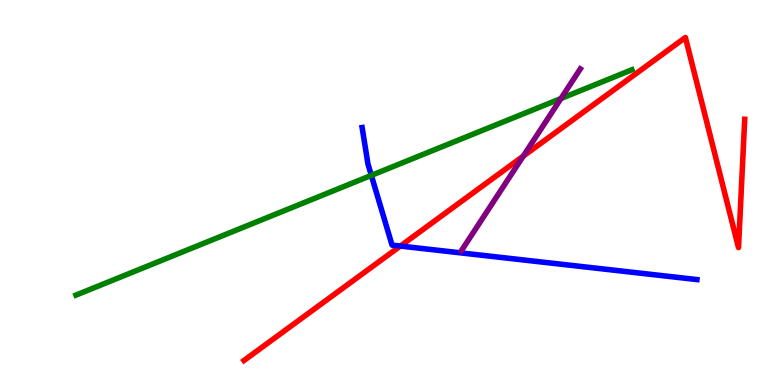[{'lines': ['blue', 'red'], 'intersections': [{'x': 5.17, 'y': 3.61}]}, {'lines': ['green', 'red'], 'intersections': []}, {'lines': ['purple', 'red'], 'intersections': [{'x': 6.75, 'y': 5.94}]}, {'lines': ['blue', 'green'], 'intersections': [{'x': 4.79, 'y': 5.44}]}, {'lines': ['blue', 'purple'], 'intersections': []}, {'lines': ['green', 'purple'], 'intersections': [{'x': 7.24, 'y': 7.44}]}]